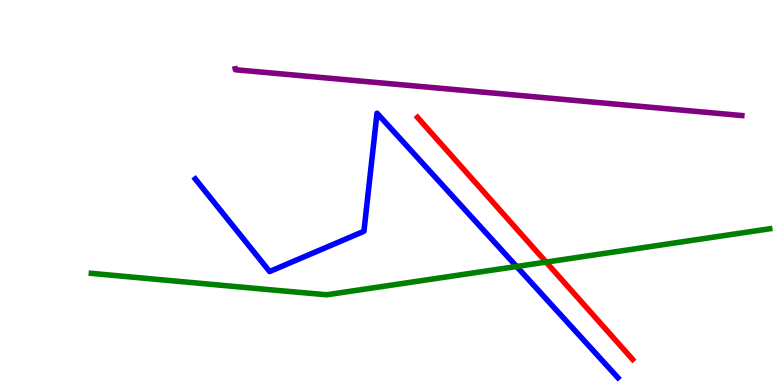[{'lines': ['blue', 'red'], 'intersections': []}, {'lines': ['green', 'red'], 'intersections': [{'x': 7.05, 'y': 3.19}]}, {'lines': ['purple', 'red'], 'intersections': []}, {'lines': ['blue', 'green'], 'intersections': [{'x': 6.67, 'y': 3.08}]}, {'lines': ['blue', 'purple'], 'intersections': []}, {'lines': ['green', 'purple'], 'intersections': []}]